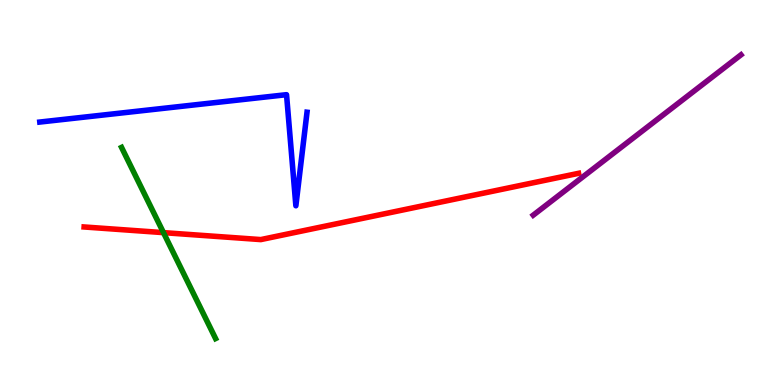[{'lines': ['blue', 'red'], 'intersections': []}, {'lines': ['green', 'red'], 'intersections': [{'x': 2.11, 'y': 3.96}]}, {'lines': ['purple', 'red'], 'intersections': []}, {'lines': ['blue', 'green'], 'intersections': []}, {'lines': ['blue', 'purple'], 'intersections': []}, {'lines': ['green', 'purple'], 'intersections': []}]